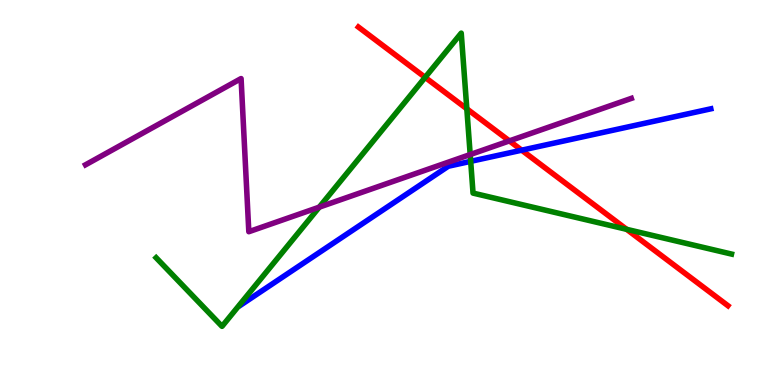[{'lines': ['blue', 'red'], 'intersections': [{'x': 6.73, 'y': 6.1}]}, {'lines': ['green', 'red'], 'intersections': [{'x': 5.49, 'y': 7.99}, {'x': 6.02, 'y': 7.17}, {'x': 8.09, 'y': 4.04}]}, {'lines': ['purple', 'red'], 'intersections': [{'x': 6.57, 'y': 6.34}]}, {'lines': ['blue', 'green'], 'intersections': [{'x': 6.07, 'y': 5.81}]}, {'lines': ['blue', 'purple'], 'intersections': []}, {'lines': ['green', 'purple'], 'intersections': [{'x': 4.12, 'y': 4.62}, {'x': 6.07, 'y': 5.99}]}]